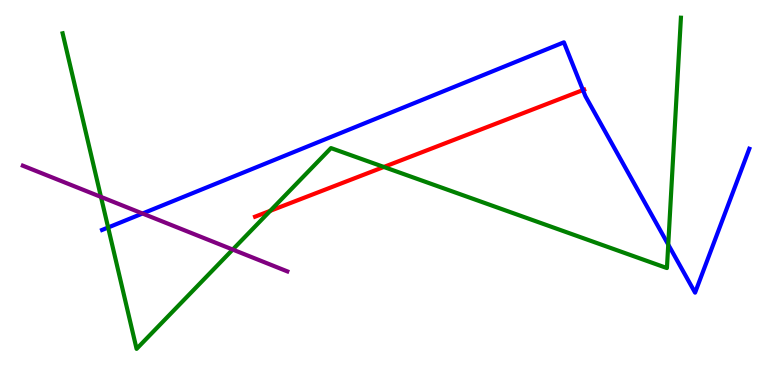[{'lines': ['blue', 'red'], 'intersections': [{'x': 7.52, 'y': 7.66}]}, {'lines': ['green', 'red'], 'intersections': [{'x': 3.49, 'y': 4.52}, {'x': 4.95, 'y': 5.66}]}, {'lines': ['purple', 'red'], 'intersections': []}, {'lines': ['blue', 'green'], 'intersections': [{'x': 1.4, 'y': 4.09}, {'x': 8.62, 'y': 3.65}]}, {'lines': ['blue', 'purple'], 'intersections': [{'x': 1.84, 'y': 4.45}]}, {'lines': ['green', 'purple'], 'intersections': [{'x': 1.3, 'y': 4.89}, {'x': 3.0, 'y': 3.52}]}]